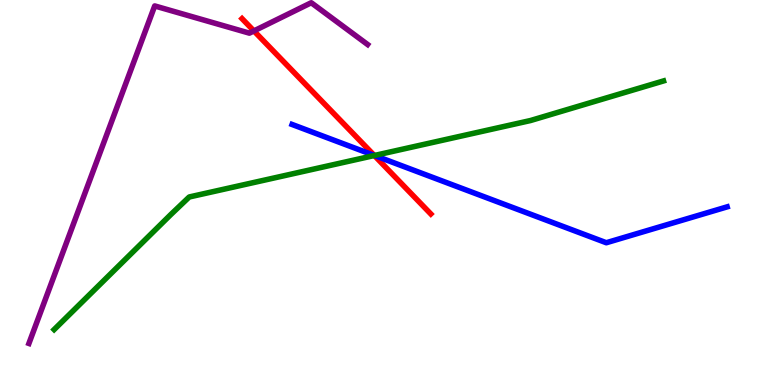[{'lines': ['blue', 'red'], 'intersections': [{'x': 4.83, 'y': 5.96}]}, {'lines': ['green', 'red'], 'intersections': [{'x': 4.83, 'y': 5.96}]}, {'lines': ['purple', 'red'], 'intersections': [{'x': 3.28, 'y': 9.2}]}, {'lines': ['blue', 'green'], 'intersections': [{'x': 4.83, 'y': 5.96}]}, {'lines': ['blue', 'purple'], 'intersections': []}, {'lines': ['green', 'purple'], 'intersections': []}]